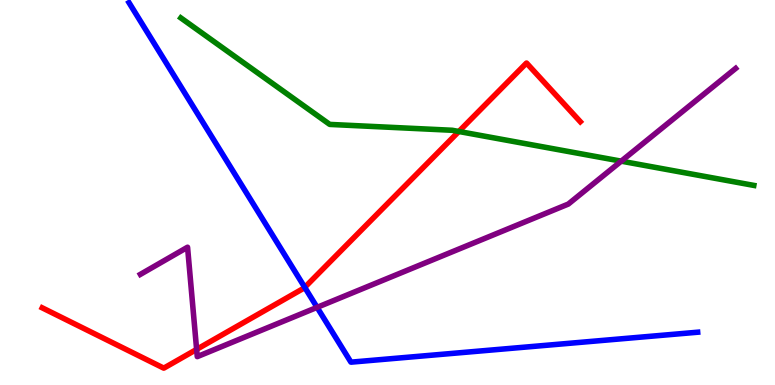[{'lines': ['blue', 'red'], 'intersections': [{'x': 3.93, 'y': 2.54}]}, {'lines': ['green', 'red'], 'intersections': [{'x': 5.92, 'y': 6.58}]}, {'lines': ['purple', 'red'], 'intersections': [{'x': 2.54, 'y': 0.925}]}, {'lines': ['blue', 'green'], 'intersections': []}, {'lines': ['blue', 'purple'], 'intersections': [{'x': 4.09, 'y': 2.02}]}, {'lines': ['green', 'purple'], 'intersections': [{'x': 8.02, 'y': 5.81}]}]